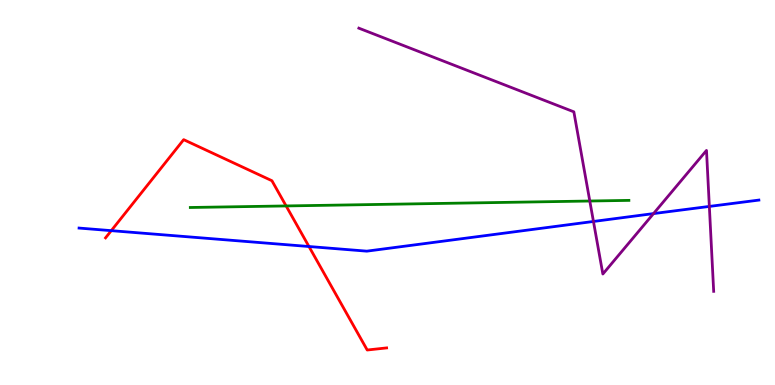[{'lines': ['blue', 'red'], 'intersections': [{'x': 1.44, 'y': 4.01}, {'x': 3.99, 'y': 3.6}]}, {'lines': ['green', 'red'], 'intersections': [{'x': 3.69, 'y': 4.65}]}, {'lines': ['purple', 'red'], 'intersections': []}, {'lines': ['blue', 'green'], 'intersections': []}, {'lines': ['blue', 'purple'], 'intersections': [{'x': 7.66, 'y': 4.25}, {'x': 8.43, 'y': 4.45}, {'x': 9.15, 'y': 4.64}]}, {'lines': ['green', 'purple'], 'intersections': [{'x': 7.61, 'y': 4.78}]}]